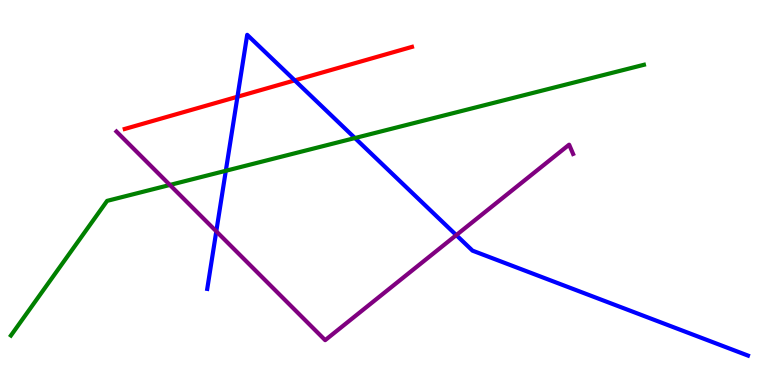[{'lines': ['blue', 'red'], 'intersections': [{'x': 3.06, 'y': 7.49}, {'x': 3.8, 'y': 7.91}]}, {'lines': ['green', 'red'], 'intersections': []}, {'lines': ['purple', 'red'], 'intersections': []}, {'lines': ['blue', 'green'], 'intersections': [{'x': 2.91, 'y': 5.56}, {'x': 4.58, 'y': 6.41}]}, {'lines': ['blue', 'purple'], 'intersections': [{'x': 2.79, 'y': 3.99}, {'x': 5.89, 'y': 3.89}]}, {'lines': ['green', 'purple'], 'intersections': [{'x': 2.19, 'y': 5.2}]}]